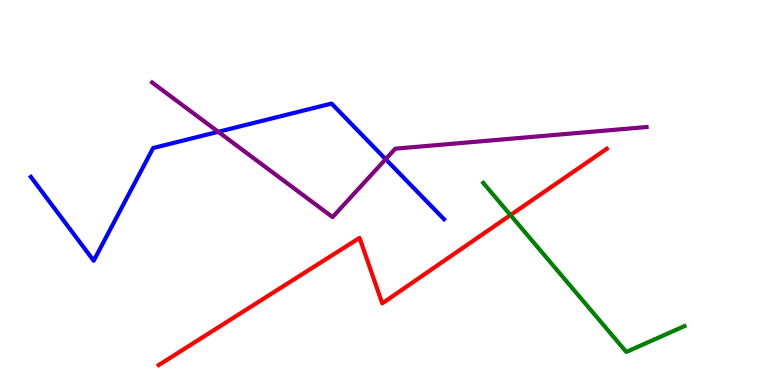[{'lines': ['blue', 'red'], 'intersections': []}, {'lines': ['green', 'red'], 'intersections': [{'x': 6.59, 'y': 4.41}]}, {'lines': ['purple', 'red'], 'intersections': []}, {'lines': ['blue', 'green'], 'intersections': []}, {'lines': ['blue', 'purple'], 'intersections': [{'x': 2.82, 'y': 6.58}, {'x': 4.98, 'y': 5.87}]}, {'lines': ['green', 'purple'], 'intersections': []}]